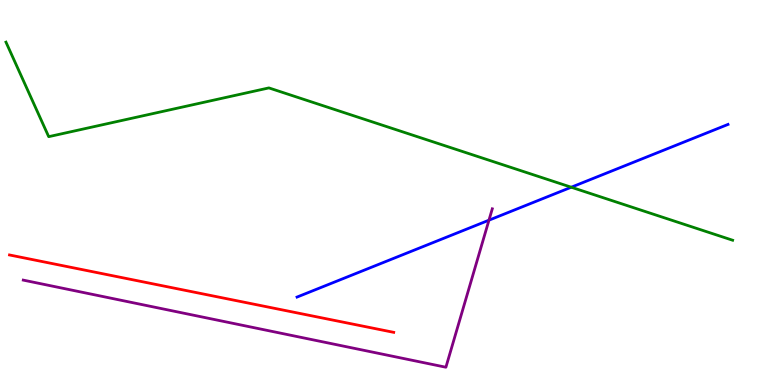[{'lines': ['blue', 'red'], 'intersections': []}, {'lines': ['green', 'red'], 'intersections': []}, {'lines': ['purple', 'red'], 'intersections': []}, {'lines': ['blue', 'green'], 'intersections': [{'x': 7.37, 'y': 5.14}]}, {'lines': ['blue', 'purple'], 'intersections': [{'x': 6.31, 'y': 4.28}]}, {'lines': ['green', 'purple'], 'intersections': []}]